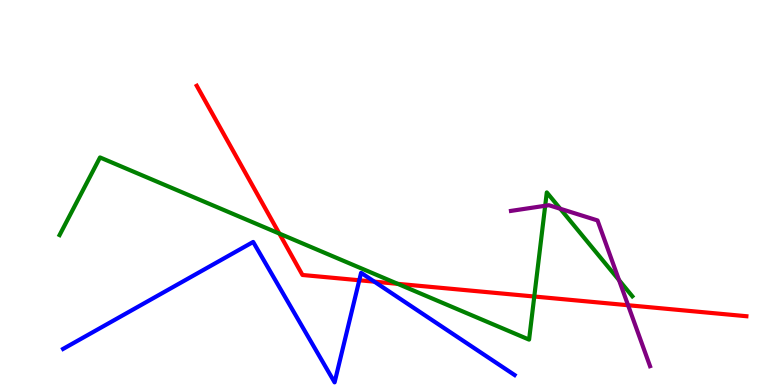[{'lines': ['blue', 'red'], 'intersections': [{'x': 4.64, 'y': 2.72}, {'x': 4.83, 'y': 2.68}]}, {'lines': ['green', 'red'], 'intersections': [{'x': 3.6, 'y': 3.93}, {'x': 5.13, 'y': 2.63}, {'x': 6.89, 'y': 2.3}]}, {'lines': ['purple', 'red'], 'intersections': [{'x': 8.1, 'y': 2.07}]}, {'lines': ['blue', 'green'], 'intersections': []}, {'lines': ['blue', 'purple'], 'intersections': []}, {'lines': ['green', 'purple'], 'intersections': [{'x': 7.03, 'y': 4.66}, {'x': 7.23, 'y': 4.58}, {'x': 7.99, 'y': 2.72}]}]